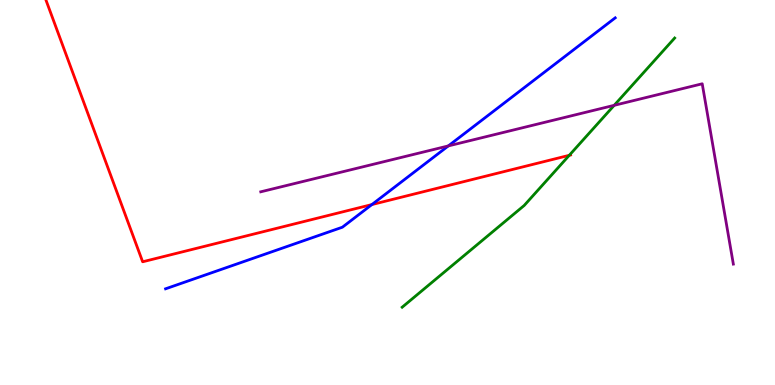[{'lines': ['blue', 'red'], 'intersections': [{'x': 4.8, 'y': 4.69}]}, {'lines': ['green', 'red'], 'intersections': [{'x': 7.35, 'y': 5.97}]}, {'lines': ['purple', 'red'], 'intersections': []}, {'lines': ['blue', 'green'], 'intersections': []}, {'lines': ['blue', 'purple'], 'intersections': [{'x': 5.78, 'y': 6.21}]}, {'lines': ['green', 'purple'], 'intersections': [{'x': 7.93, 'y': 7.26}]}]